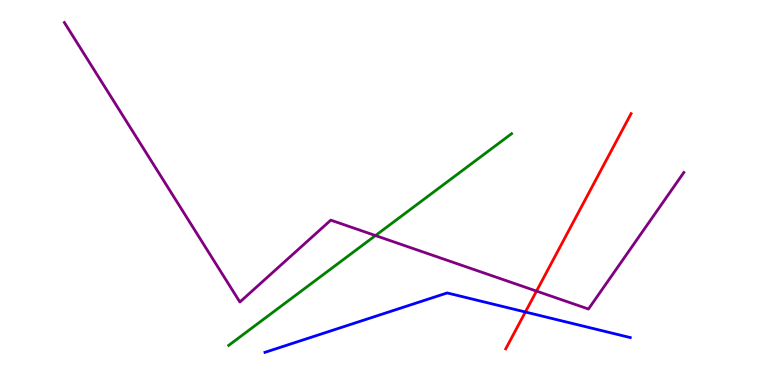[{'lines': ['blue', 'red'], 'intersections': [{'x': 6.78, 'y': 1.9}]}, {'lines': ['green', 'red'], 'intersections': []}, {'lines': ['purple', 'red'], 'intersections': [{'x': 6.92, 'y': 2.44}]}, {'lines': ['blue', 'green'], 'intersections': []}, {'lines': ['blue', 'purple'], 'intersections': []}, {'lines': ['green', 'purple'], 'intersections': [{'x': 4.84, 'y': 3.88}]}]